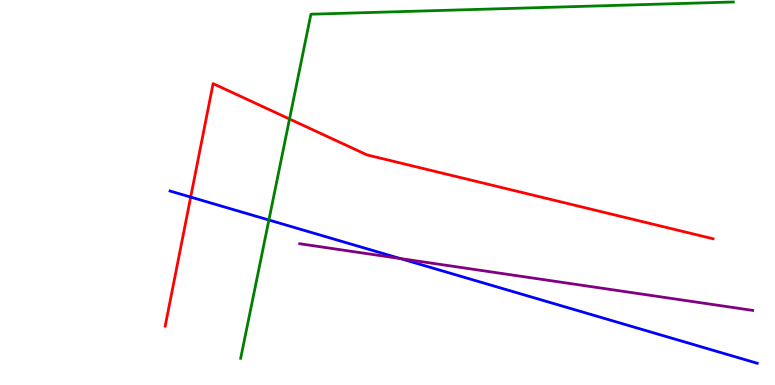[{'lines': ['blue', 'red'], 'intersections': [{'x': 2.46, 'y': 4.88}]}, {'lines': ['green', 'red'], 'intersections': [{'x': 3.74, 'y': 6.91}]}, {'lines': ['purple', 'red'], 'intersections': []}, {'lines': ['blue', 'green'], 'intersections': [{'x': 3.47, 'y': 4.29}]}, {'lines': ['blue', 'purple'], 'intersections': [{'x': 5.16, 'y': 3.28}]}, {'lines': ['green', 'purple'], 'intersections': []}]